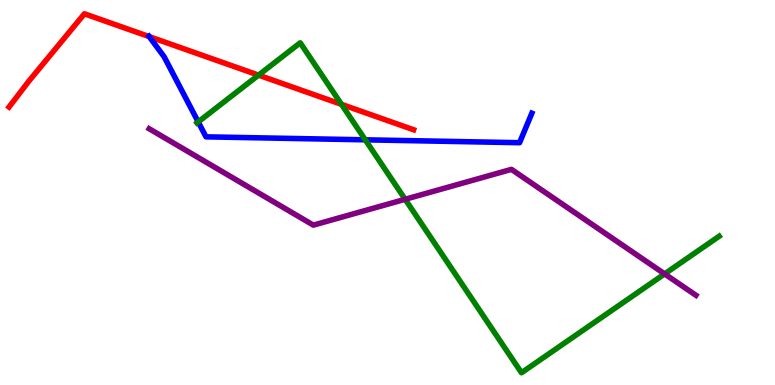[{'lines': ['blue', 'red'], 'intersections': [{'x': 1.93, 'y': 9.05}]}, {'lines': ['green', 'red'], 'intersections': [{'x': 3.34, 'y': 8.05}, {'x': 4.41, 'y': 7.29}]}, {'lines': ['purple', 'red'], 'intersections': []}, {'lines': ['blue', 'green'], 'intersections': [{'x': 2.56, 'y': 6.83}, {'x': 4.71, 'y': 6.37}]}, {'lines': ['blue', 'purple'], 'intersections': []}, {'lines': ['green', 'purple'], 'intersections': [{'x': 5.23, 'y': 4.82}, {'x': 8.58, 'y': 2.89}]}]